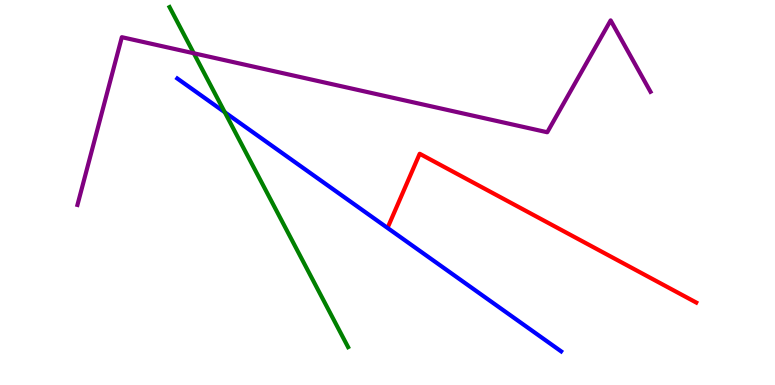[{'lines': ['blue', 'red'], 'intersections': []}, {'lines': ['green', 'red'], 'intersections': []}, {'lines': ['purple', 'red'], 'intersections': []}, {'lines': ['blue', 'green'], 'intersections': [{'x': 2.9, 'y': 7.08}]}, {'lines': ['blue', 'purple'], 'intersections': []}, {'lines': ['green', 'purple'], 'intersections': [{'x': 2.5, 'y': 8.62}]}]